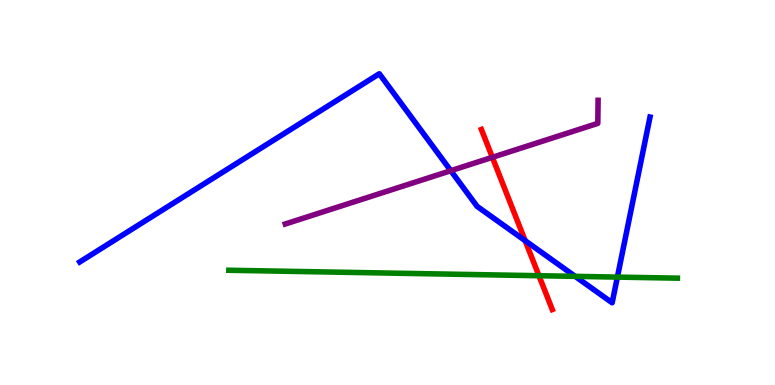[{'lines': ['blue', 'red'], 'intersections': [{'x': 6.78, 'y': 3.75}]}, {'lines': ['green', 'red'], 'intersections': [{'x': 6.95, 'y': 2.84}]}, {'lines': ['purple', 'red'], 'intersections': [{'x': 6.35, 'y': 5.91}]}, {'lines': ['blue', 'green'], 'intersections': [{'x': 7.42, 'y': 2.82}, {'x': 7.97, 'y': 2.8}]}, {'lines': ['blue', 'purple'], 'intersections': [{'x': 5.82, 'y': 5.57}]}, {'lines': ['green', 'purple'], 'intersections': []}]